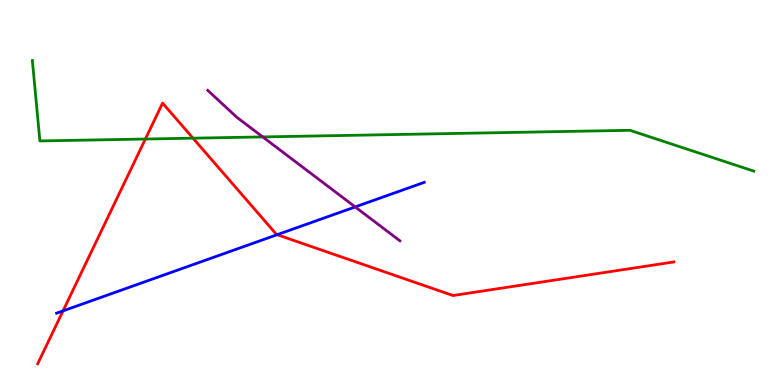[{'lines': ['blue', 'red'], 'intersections': [{'x': 0.813, 'y': 1.92}, {'x': 3.58, 'y': 3.9}]}, {'lines': ['green', 'red'], 'intersections': [{'x': 1.88, 'y': 6.39}, {'x': 2.49, 'y': 6.41}]}, {'lines': ['purple', 'red'], 'intersections': []}, {'lines': ['blue', 'green'], 'intersections': []}, {'lines': ['blue', 'purple'], 'intersections': [{'x': 4.58, 'y': 4.63}]}, {'lines': ['green', 'purple'], 'intersections': [{'x': 3.39, 'y': 6.44}]}]